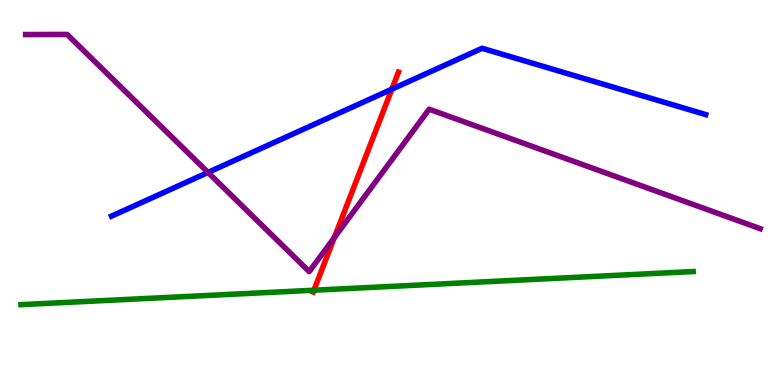[{'lines': ['blue', 'red'], 'intersections': [{'x': 5.06, 'y': 7.68}]}, {'lines': ['green', 'red'], 'intersections': [{'x': 4.05, 'y': 2.46}]}, {'lines': ['purple', 'red'], 'intersections': [{'x': 4.31, 'y': 3.83}]}, {'lines': ['blue', 'green'], 'intersections': []}, {'lines': ['blue', 'purple'], 'intersections': [{'x': 2.68, 'y': 5.52}]}, {'lines': ['green', 'purple'], 'intersections': []}]